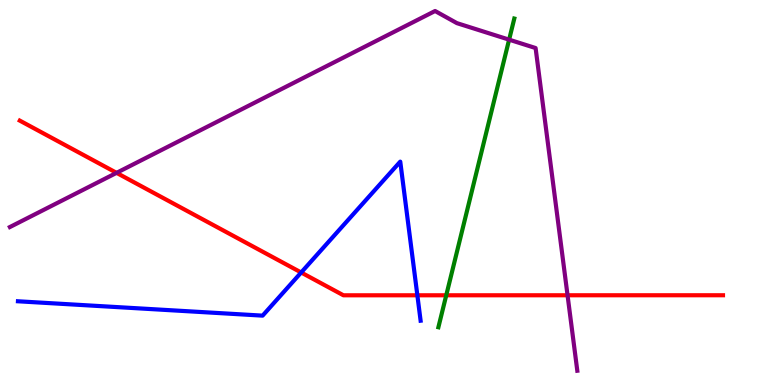[{'lines': ['blue', 'red'], 'intersections': [{'x': 3.89, 'y': 2.92}, {'x': 5.39, 'y': 2.33}]}, {'lines': ['green', 'red'], 'intersections': [{'x': 5.76, 'y': 2.33}]}, {'lines': ['purple', 'red'], 'intersections': [{'x': 1.5, 'y': 5.51}, {'x': 7.32, 'y': 2.33}]}, {'lines': ['blue', 'green'], 'intersections': []}, {'lines': ['blue', 'purple'], 'intersections': []}, {'lines': ['green', 'purple'], 'intersections': [{'x': 6.57, 'y': 8.97}]}]